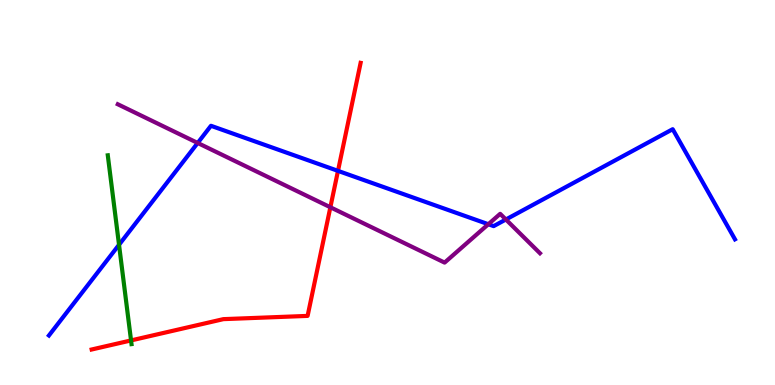[{'lines': ['blue', 'red'], 'intersections': [{'x': 4.36, 'y': 5.56}]}, {'lines': ['green', 'red'], 'intersections': [{'x': 1.69, 'y': 1.16}]}, {'lines': ['purple', 'red'], 'intersections': [{'x': 4.26, 'y': 4.62}]}, {'lines': ['blue', 'green'], 'intersections': [{'x': 1.54, 'y': 3.64}]}, {'lines': ['blue', 'purple'], 'intersections': [{'x': 2.55, 'y': 6.29}, {'x': 6.3, 'y': 4.18}, {'x': 6.53, 'y': 4.3}]}, {'lines': ['green', 'purple'], 'intersections': []}]